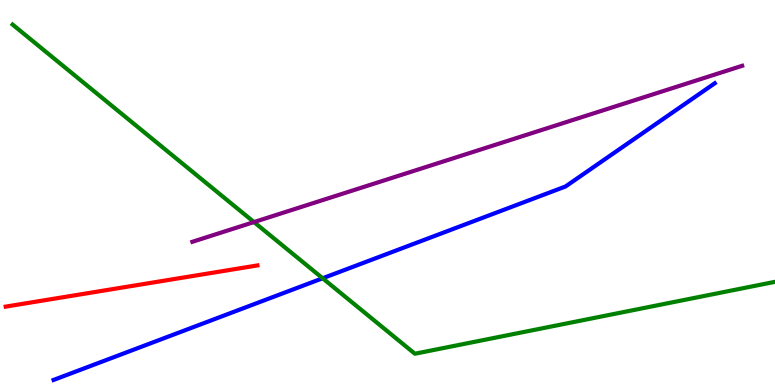[{'lines': ['blue', 'red'], 'intersections': []}, {'lines': ['green', 'red'], 'intersections': []}, {'lines': ['purple', 'red'], 'intersections': []}, {'lines': ['blue', 'green'], 'intersections': [{'x': 4.16, 'y': 2.77}]}, {'lines': ['blue', 'purple'], 'intersections': []}, {'lines': ['green', 'purple'], 'intersections': [{'x': 3.28, 'y': 4.23}]}]